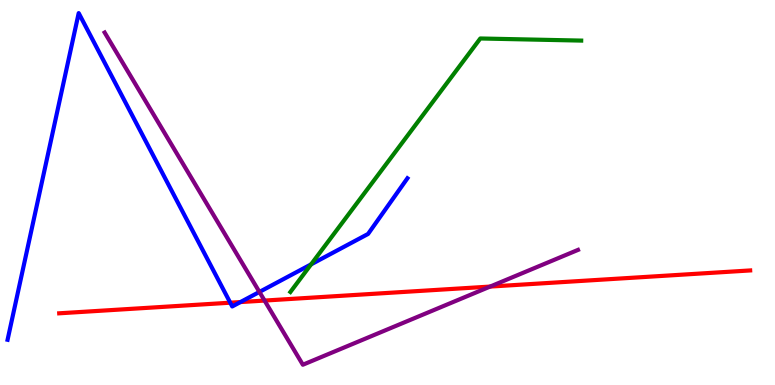[{'lines': ['blue', 'red'], 'intersections': [{'x': 2.97, 'y': 2.14}, {'x': 3.1, 'y': 2.15}]}, {'lines': ['green', 'red'], 'intersections': []}, {'lines': ['purple', 'red'], 'intersections': [{'x': 3.41, 'y': 2.19}, {'x': 6.32, 'y': 2.56}]}, {'lines': ['blue', 'green'], 'intersections': [{'x': 4.01, 'y': 3.13}]}, {'lines': ['blue', 'purple'], 'intersections': [{'x': 3.35, 'y': 2.42}]}, {'lines': ['green', 'purple'], 'intersections': []}]